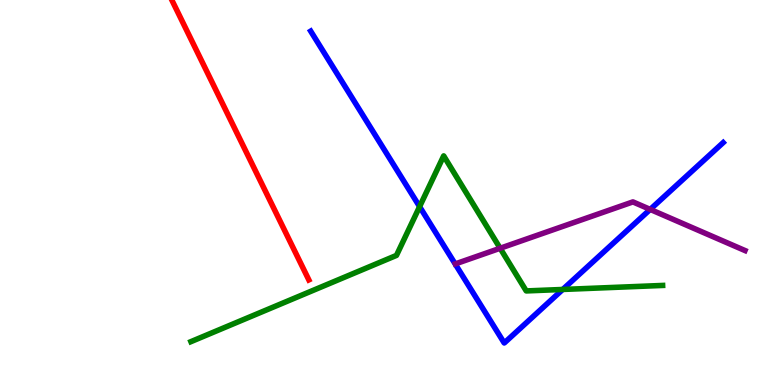[{'lines': ['blue', 'red'], 'intersections': []}, {'lines': ['green', 'red'], 'intersections': []}, {'lines': ['purple', 'red'], 'intersections': []}, {'lines': ['blue', 'green'], 'intersections': [{'x': 5.41, 'y': 4.63}, {'x': 7.26, 'y': 2.48}]}, {'lines': ['blue', 'purple'], 'intersections': [{'x': 8.39, 'y': 4.56}]}, {'lines': ['green', 'purple'], 'intersections': [{'x': 6.45, 'y': 3.55}]}]